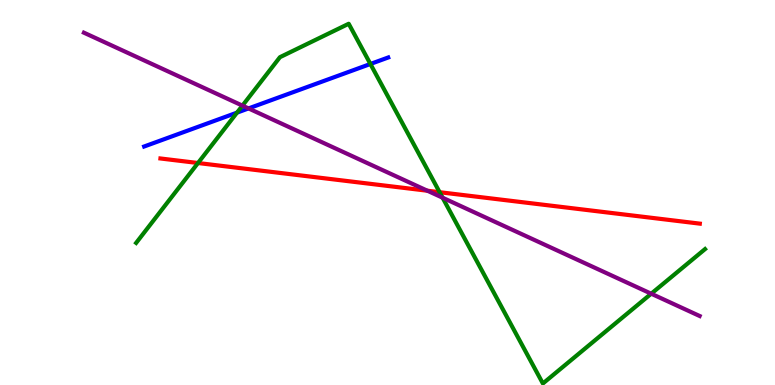[{'lines': ['blue', 'red'], 'intersections': []}, {'lines': ['green', 'red'], 'intersections': [{'x': 2.55, 'y': 5.77}, {'x': 5.67, 'y': 5.01}]}, {'lines': ['purple', 'red'], 'intersections': [{'x': 5.51, 'y': 5.05}]}, {'lines': ['blue', 'green'], 'intersections': [{'x': 3.06, 'y': 7.07}, {'x': 4.78, 'y': 8.34}]}, {'lines': ['blue', 'purple'], 'intersections': [{'x': 3.21, 'y': 7.18}]}, {'lines': ['green', 'purple'], 'intersections': [{'x': 3.13, 'y': 7.26}, {'x': 5.71, 'y': 4.86}, {'x': 8.4, 'y': 2.37}]}]